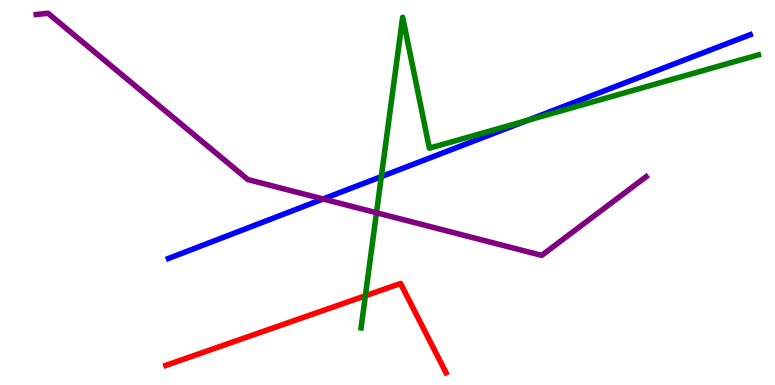[{'lines': ['blue', 'red'], 'intersections': []}, {'lines': ['green', 'red'], 'intersections': [{'x': 4.71, 'y': 2.32}]}, {'lines': ['purple', 'red'], 'intersections': []}, {'lines': ['blue', 'green'], 'intersections': [{'x': 4.92, 'y': 5.41}, {'x': 6.81, 'y': 6.87}]}, {'lines': ['blue', 'purple'], 'intersections': [{'x': 4.17, 'y': 4.83}]}, {'lines': ['green', 'purple'], 'intersections': [{'x': 4.86, 'y': 4.47}]}]